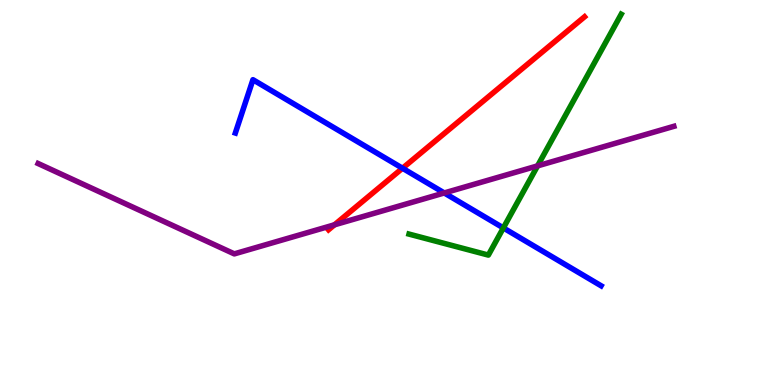[{'lines': ['blue', 'red'], 'intersections': [{'x': 5.19, 'y': 5.63}]}, {'lines': ['green', 'red'], 'intersections': []}, {'lines': ['purple', 'red'], 'intersections': [{'x': 4.32, 'y': 4.16}]}, {'lines': ['blue', 'green'], 'intersections': [{'x': 6.49, 'y': 4.08}]}, {'lines': ['blue', 'purple'], 'intersections': [{'x': 5.73, 'y': 4.99}]}, {'lines': ['green', 'purple'], 'intersections': [{'x': 6.94, 'y': 5.69}]}]